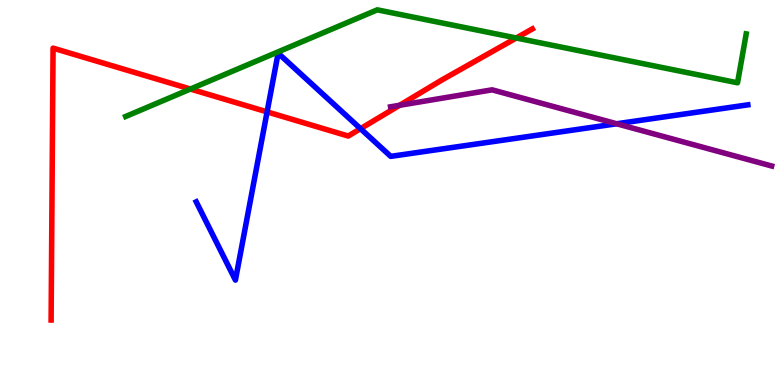[{'lines': ['blue', 'red'], 'intersections': [{'x': 3.45, 'y': 7.09}, {'x': 4.65, 'y': 6.66}]}, {'lines': ['green', 'red'], 'intersections': [{'x': 2.46, 'y': 7.69}, {'x': 6.66, 'y': 9.01}]}, {'lines': ['purple', 'red'], 'intersections': [{'x': 5.16, 'y': 7.27}]}, {'lines': ['blue', 'green'], 'intersections': []}, {'lines': ['blue', 'purple'], 'intersections': [{'x': 7.96, 'y': 6.79}]}, {'lines': ['green', 'purple'], 'intersections': []}]